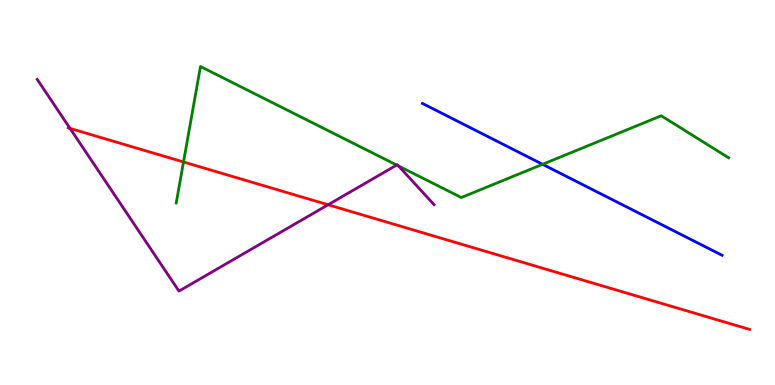[{'lines': ['blue', 'red'], 'intersections': []}, {'lines': ['green', 'red'], 'intersections': [{'x': 2.37, 'y': 5.79}]}, {'lines': ['purple', 'red'], 'intersections': [{'x': 0.904, 'y': 6.66}, {'x': 4.23, 'y': 4.68}]}, {'lines': ['blue', 'green'], 'intersections': [{'x': 7.0, 'y': 5.73}]}, {'lines': ['blue', 'purple'], 'intersections': []}, {'lines': ['green', 'purple'], 'intersections': [{'x': 5.12, 'y': 5.71}, {'x': 5.14, 'y': 5.69}]}]